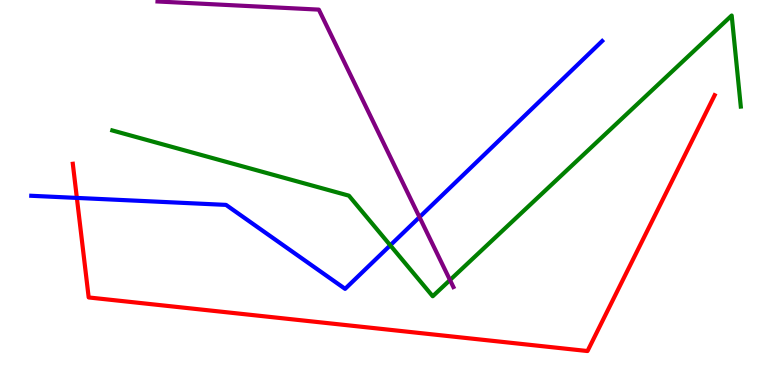[{'lines': ['blue', 'red'], 'intersections': [{'x': 0.992, 'y': 4.86}]}, {'lines': ['green', 'red'], 'intersections': []}, {'lines': ['purple', 'red'], 'intersections': []}, {'lines': ['blue', 'green'], 'intersections': [{'x': 5.04, 'y': 3.63}]}, {'lines': ['blue', 'purple'], 'intersections': [{'x': 5.41, 'y': 4.36}]}, {'lines': ['green', 'purple'], 'intersections': [{'x': 5.81, 'y': 2.73}]}]